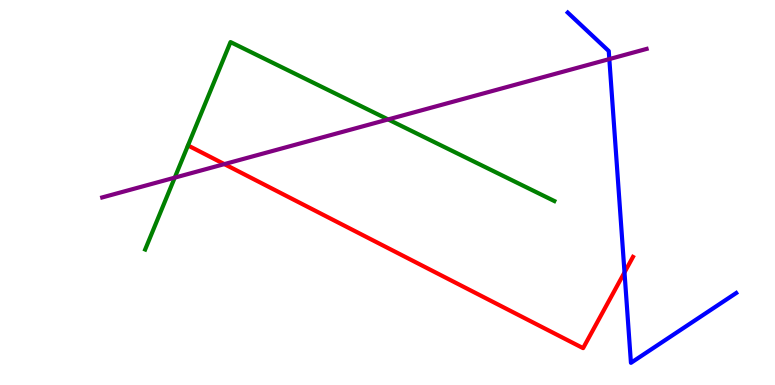[{'lines': ['blue', 'red'], 'intersections': [{'x': 8.06, 'y': 2.92}]}, {'lines': ['green', 'red'], 'intersections': []}, {'lines': ['purple', 'red'], 'intersections': [{'x': 2.89, 'y': 5.74}]}, {'lines': ['blue', 'green'], 'intersections': []}, {'lines': ['blue', 'purple'], 'intersections': [{'x': 7.86, 'y': 8.47}]}, {'lines': ['green', 'purple'], 'intersections': [{'x': 2.25, 'y': 5.39}, {'x': 5.01, 'y': 6.9}]}]